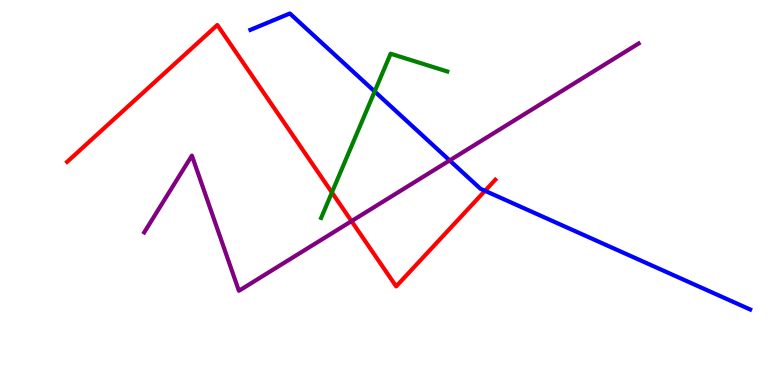[{'lines': ['blue', 'red'], 'intersections': [{'x': 6.26, 'y': 5.04}]}, {'lines': ['green', 'red'], 'intersections': [{'x': 4.28, 'y': 5.0}]}, {'lines': ['purple', 'red'], 'intersections': [{'x': 4.54, 'y': 4.26}]}, {'lines': ['blue', 'green'], 'intersections': [{'x': 4.83, 'y': 7.62}]}, {'lines': ['blue', 'purple'], 'intersections': [{'x': 5.8, 'y': 5.83}]}, {'lines': ['green', 'purple'], 'intersections': []}]